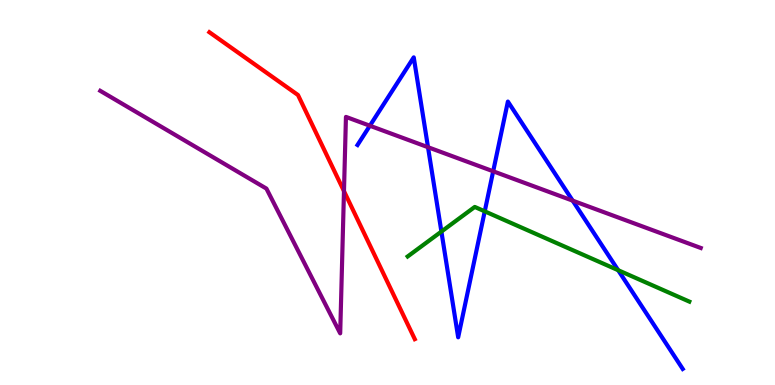[{'lines': ['blue', 'red'], 'intersections': []}, {'lines': ['green', 'red'], 'intersections': []}, {'lines': ['purple', 'red'], 'intersections': [{'x': 4.44, 'y': 5.04}]}, {'lines': ['blue', 'green'], 'intersections': [{'x': 5.7, 'y': 3.99}, {'x': 6.25, 'y': 4.51}, {'x': 7.98, 'y': 2.98}]}, {'lines': ['blue', 'purple'], 'intersections': [{'x': 4.77, 'y': 6.73}, {'x': 5.52, 'y': 6.18}, {'x': 6.36, 'y': 5.55}, {'x': 7.39, 'y': 4.79}]}, {'lines': ['green', 'purple'], 'intersections': []}]